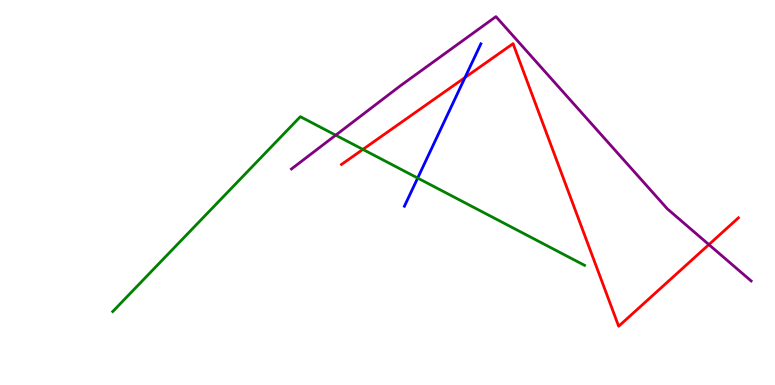[{'lines': ['blue', 'red'], 'intersections': [{'x': 6.0, 'y': 7.99}]}, {'lines': ['green', 'red'], 'intersections': [{'x': 4.68, 'y': 6.12}]}, {'lines': ['purple', 'red'], 'intersections': [{'x': 9.15, 'y': 3.65}]}, {'lines': ['blue', 'green'], 'intersections': [{'x': 5.39, 'y': 5.38}]}, {'lines': ['blue', 'purple'], 'intersections': []}, {'lines': ['green', 'purple'], 'intersections': [{'x': 4.33, 'y': 6.49}]}]